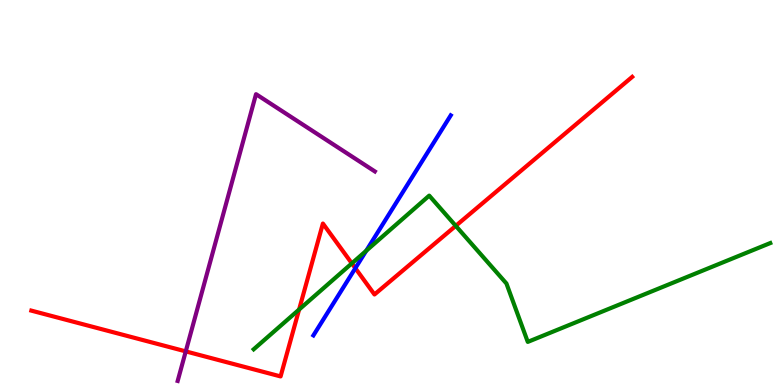[{'lines': ['blue', 'red'], 'intersections': [{'x': 4.59, 'y': 3.03}]}, {'lines': ['green', 'red'], 'intersections': [{'x': 3.86, 'y': 1.96}, {'x': 4.54, 'y': 3.16}, {'x': 5.88, 'y': 4.13}]}, {'lines': ['purple', 'red'], 'intersections': [{'x': 2.4, 'y': 0.873}]}, {'lines': ['blue', 'green'], 'intersections': [{'x': 4.73, 'y': 3.49}]}, {'lines': ['blue', 'purple'], 'intersections': []}, {'lines': ['green', 'purple'], 'intersections': []}]